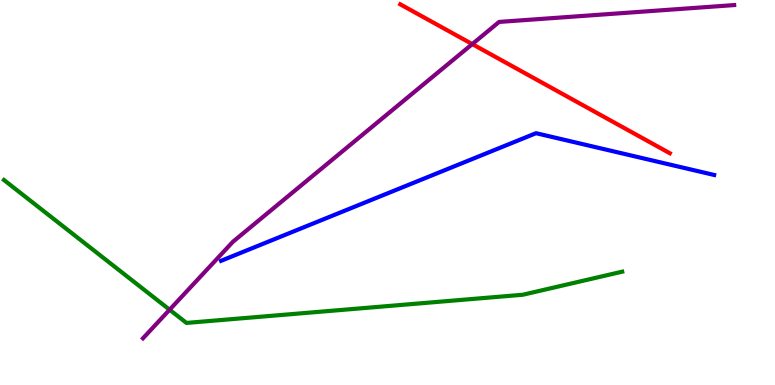[{'lines': ['blue', 'red'], 'intersections': []}, {'lines': ['green', 'red'], 'intersections': []}, {'lines': ['purple', 'red'], 'intersections': [{'x': 6.09, 'y': 8.85}]}, {'lines': ['blue', 'green'], 'intersections': []}, {'lines': ['blue', 'purple'], 'intersections': []}, {'lines': ['green', 'purple'], 'intersections': [{'x': 2.19, 'y': 1.96}]}]